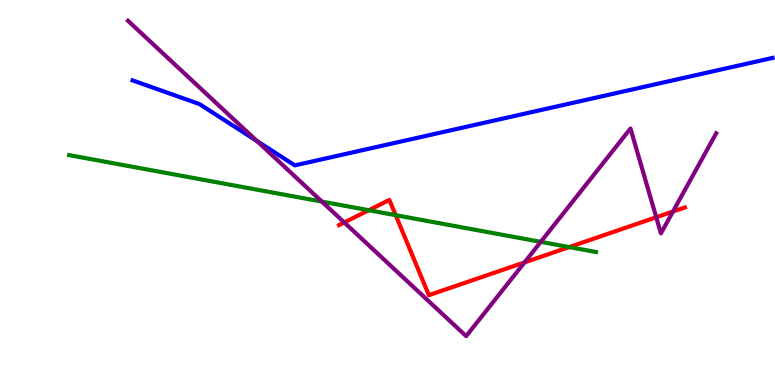[{'lines': ['blue', 'red'], 'intersections': []}, {'lines': ['green', 'red'], 'intersections': [{'x': 4.76, 'y': 4.54}, {'x': 5.11, 'y': 4.41}, {'x': 7.34, 'y': 3.58}]}, {'lines': ['purple', 'red'], 'intersections': [{'x': 4.44, 'y': 4.22}, {'x': 6.77, 'y': 3.18}, {'x': 8.47, 'y': 4.36}, {'x': 8.68, 'y': 4.51}]}, {'lines': ['blue', 'green'], 'intersections': []}, {'lines': ['blue', 'purple'], 'intersections': [{'x': 3.31, 'y': 6.34}]}, {'lines': ['green', 'purple'], 'intersections': [{'x': 4.15, 'y': 4.76}, {'x': 6.98, 'y': 3.72}]}]